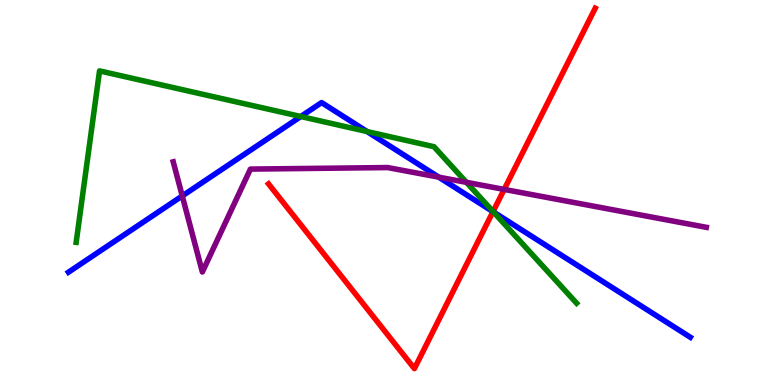[{'lines': ['blue', 'red'], 'intersections': [{'x': 6.36, 'y': 4.5}]}, {'lines': ['green', 'red'], 'intersections': [{'x': 6.36, 'y': 4.51}]}, {'lines': ['purple', 'red'], 'intersections': [{'x': 6.51, 'y': 5.08}]}, {'lines': ['blue', 'green'], 'intersections': [{'x': 3.88, 'y': 6.97}, {'x': 4.74, 'y': 6.58}, {'x': 6.37, 'y': 4.49}]}, {'lines': ['blue', 'purple'], 'intersections': [{'x': 2.35, 'y': 4.91}, {'x': 5.66, 'y': 5.4}]}, {'lines': ['green', 'purple'], 'intersections': [{'x': 6.02, 'y': 5.26}]}]